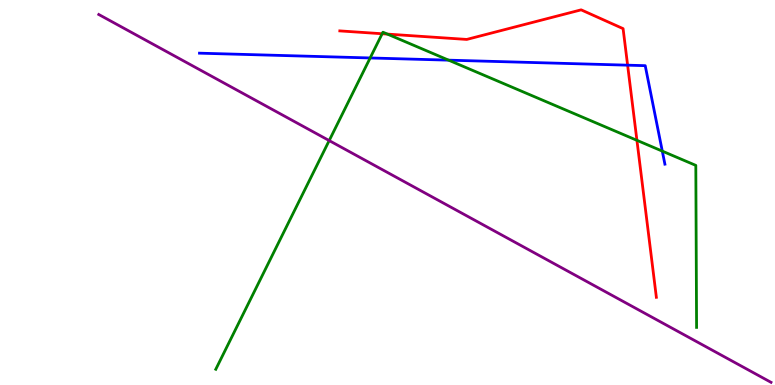[{'lines': ['blue', 'red'], 'intersections': [{'x': 8.1, 'y': 8.31}]}, {'lines': ['green', 'red'], 'intersections': [{'x': 4.93, 'y': 9.12}, {'x': 5.0, 'y': 9.11}, {'x': 8.22, 'y': 6.36}]}, {'lines': ['purple', 'red'], 'intersections': []}, {'lines': ['blue', 'green'], 'intersections': [{'x': 4.78, 'y': 8.49}, {'x': 5.79, 'y': 8.44}, {'x': 8.55, 'y': 6.07}]}, {'lines': ['blue', 'purple'], 'intersections': []}, {'lines': ['green', 'purple'], 'intersections': [{'x': 4.25, 'y': 6.35}]}]